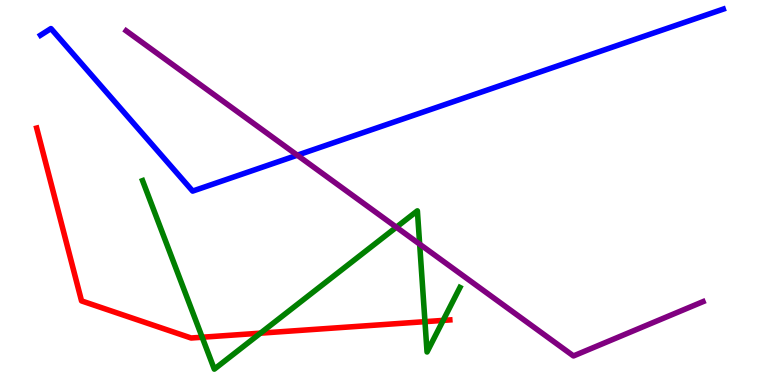[{'lines': ['blue', 'red'], 'intersections': []}, {'lines': ['green', 'red'], 'intersections': [{'x': 2.61, 'y': 1.24}, {'x': 3.36, 'y': 1.35}, {'x': 5.48, 'y': 1.65}, {'x': 5.72, 'y': 1.68}]}, {'lines': ['purple', 'red'], 'intersections': []}, {'lines': ['blue', 'green'], 'intersections': []}, {'lines': ['blue', 'purple'], 'intersections': [{'x': 3.84, 'y': 5.97}]}, {'lines': ['green', 'purple'], 'intersections': [{'x': 5.11, 'y': 4.1}, {'x': 5.41, 'y': 3.66}]}]